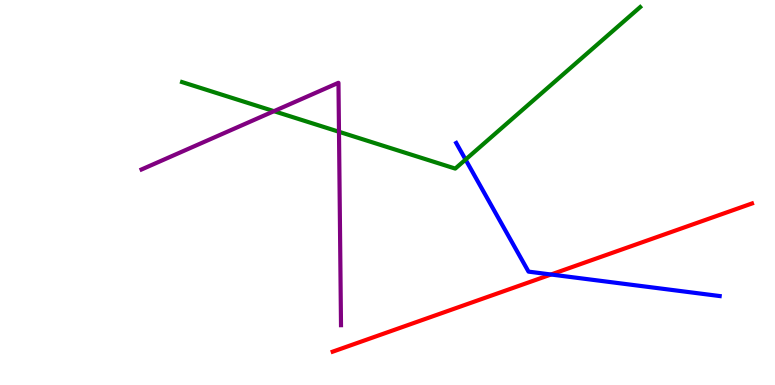[{'lines': ['blue', 'red'], 'intersections': [{'x': 7.11, 'y': 2.87}]}, {'lines': ['green', 'red'], 'intersections': []}, {'lines': ['purple', 'red'], 'intersections': []}, {'lines': ['blue', 'green'], 'intersections': [{'x': 6.01, 'y': 5.85}]}, {'lines': ['blue', 'purple'], 'intersections': []}, {'lines': ['green', 'purple'], 'intersections': [{'x': 3.53, 'y': 7.11}, {'x': 4.37, 'y': 6.58}]}]